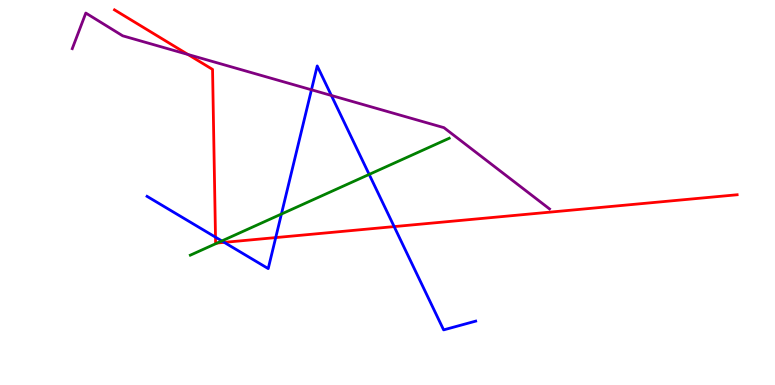[{'lines': ['blue', 'red'], 'intersections': [{'x': 2.78, 'y': 3.84}, {'x': 2.89, 'y': 3.7}, {'x': 3.56, 'y': 3.83}, {'x': 5.09, 'y': 4.11}]}, {'lines': ['green', 'red'], 'intersections': [{'x': 2.8, 'y': 3.69}]}, {'lines': ['purple', 'red'], 'intersections': [{'x': 2.43, 'y': 8.59}]}, {'lines': ['blue', 'green'], 'intersections': [{'x': 2.86, 'y': 3.74}, {'x': 3.63, 'y': 4.44}, {'x': 4.76, 'y': 5.47}]}, {'lines': ['blue', 'purple'], 'intersections': [{'x': 4.02, 'y': 7.67}, {'x': 4.28, 'y': 7.52}]}, {'lines': ['green', 'purple'], 'intersections': []}]